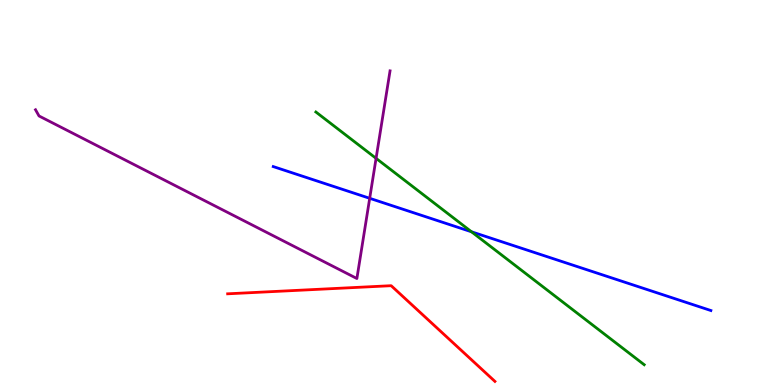[{'lines': ['blue', 'red'], 'intersections': []}, {'lines': ['green', 'red'], 'intersections': []}, {'lines': ['purple', 'red'], 'intersections': []}, {'lines': ['blue', 'green'], 'intersections': [{'x': 6.08, 'y': 3.98}]}, {'lines': ['blue', 'purple'], 'intersections': [{'x': 4.77, 'y': 4.85}]}, {'lines': ['green', 'purple'], 'intersections': [{'x': 4.85, 'y': 5.89}]}]